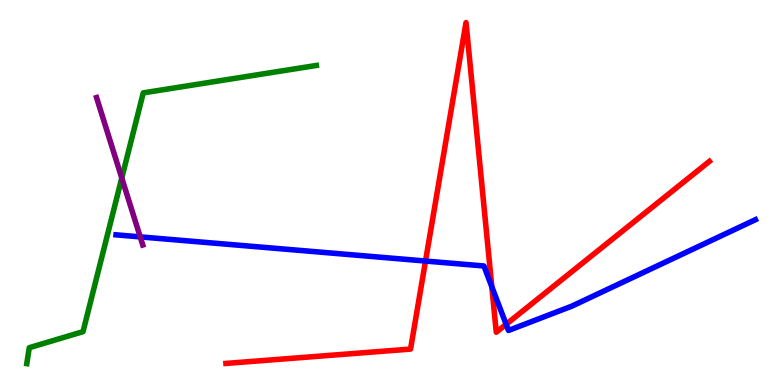[{'lines': ['blue', 'red'], 'intersections': [{'x': 5.49, 'y': 3.22}, {'x': 6.35, 'y': 2.55}, {'x': 6.53, 'y': 1.58}]}, {'lines': ['green', 'red'], 'intersections': []}, {'lines': ['purple', 'red'], 'intersections': []}, {'lines': ['blue', 'green'], 'intersections': []}, {'lines': ['blue', 'purple'], 'intersections': [{'x': 1.81, 'y': 3.85}]}, {'lines': ['green', 'purple'], 'intersections': [{'x': 1.57, 'y': 5.38}]}]